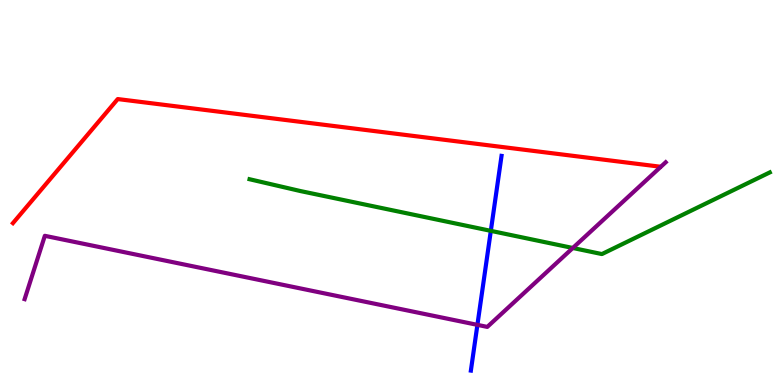[{'lines': ['blue', 'red'], 'intersections': []}, {'lines': ['green', 'red'], 'intersections': []}, {'lines': ['purple', 'red'], 'intersections': []}, {'lines': ['blue', 'green'], 'intersections': [{'x': 6.33, 'y': 4.0}]}, {'lines': ['blue', 'purple'], 'intersections': [{'x': 6.16, 'y': 1.56}]}, {'lines': ['green', 'purple'], 'intersections': [{'x': 7.39, 'y': 3.56}]}]